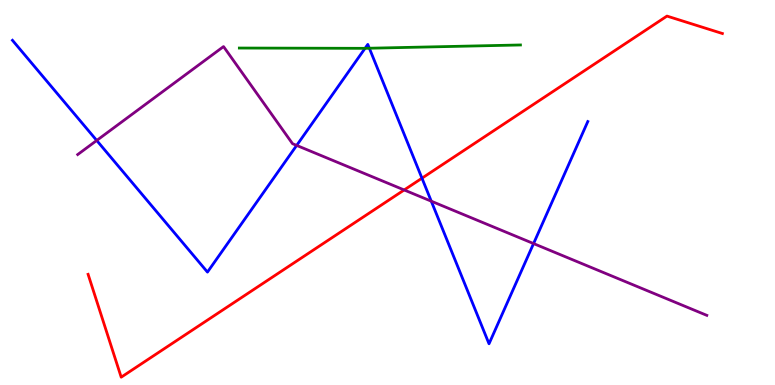[{'lines': ['blue', 'red'], 'intersections': [{'x': 5.44, 'y': 5.37}]}, {'lines': ['green', 'red'], 'intersections': []}, {'lines': ['purple', 'red'], 'intersections': [{'x': 5.22, 'y': 5.07}]}, {'lines': ['blue', 'green'], 'intersections': [{'x': 4.71, 'y': 8.74}, {'x': 4.77, 'y': 8.75}]}, {'lines': ['blue', 'purple'], 'intersections': [{'x': 1.25, 'y': 6.35}, {'x': 3.83, 'y': 6.22}, {'x': 5.56, 'y': 4.77}, {'x': 6.88, 'y': 3.67}]}, {'lines': ['green', 'purple'], 'intersections': []}]